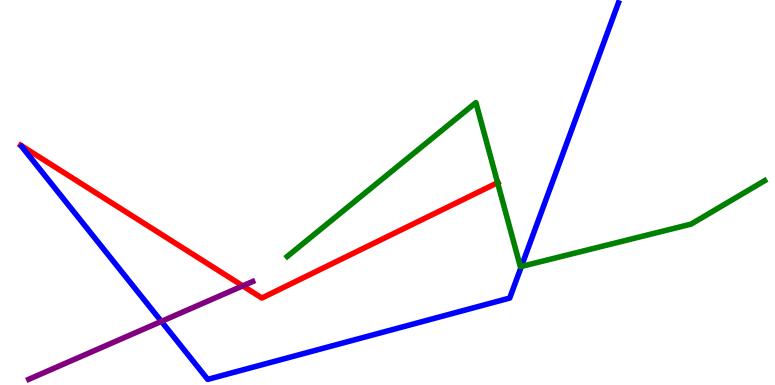[{'lines': ['blue', 'red'], 'intersections': []}, {'lines': ['green', 'red'], 'intersections': [{'x': 6.42, 'y': 5.25}]}, {'lines': ['purple', 'red'], 'intersections': [{'x': 3.13, 'y': 2.57}]}, {'lines': ['blue', 'green'], 'intersections': [{'x': 6.73, 'y': 3.08}]}, {'lines': ['blue', 'purple'], 'intersections': [{'x': 2.08, 'y': 1.65}]}, {'lines': ['green', 'purple'], 'intersections': []}]